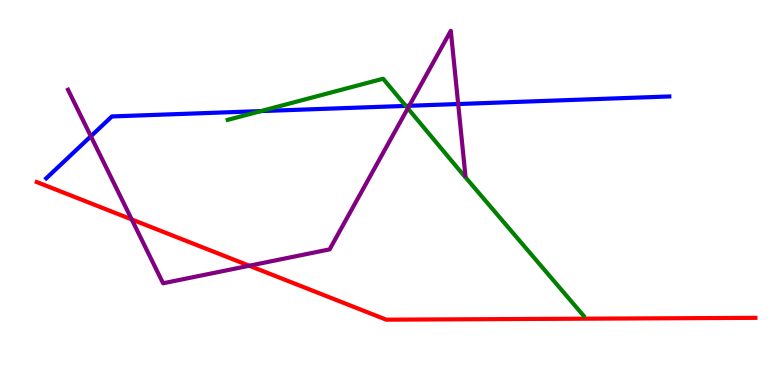[{'lines': ['blue', 'red'], 'intersections': []}, {'lines': ['green', 'red'], 'intersections': []}, {'lines': ['purple', 'red'], 'intersections': [{'x': 1.7, 'y': 4.3}, {'x': 3.22, 'y': 3.1}]}, {'lines': ['blue', 'green'], 'intersections': [{'x': 3.37, 'y': 7.11}, {'x': 5.24, 'y': 7.25}]}, {'lines': ['blue', 'purple'], 'intersections': [{'x': 1.17, 'y': 6.46}, {'x': 5.28, 'y': 7.25}, {'x': 5.91, 'y': 7.3}]}, {'lines': ['green', 'purple'], 'intersections': [{'x': 5.26, 'y': 7.19}]}]